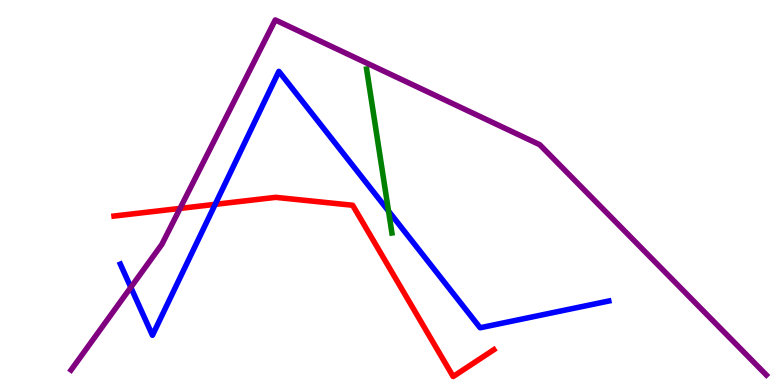[{'lines': ['blue', 'red'], 'intersections': [{'x': 2.78, 'y': 4.69}]}, {'lines': ['green', 'red'], 'intersections': []}, {'lines': ['purple', 'red'], 'intersections': [{'x': 2.32, 'y': 4.59}]}, {'lines': ['blue', 'green'], 'intersections': [{'x': 5.01, 'y': 4.52}]}, {'lines': ['blue', 'purple'], 'intersections': [{'x': 1.69, 'y': 2.54}]}, {'lines': ['green', 'purple'], 'intersections': []}]